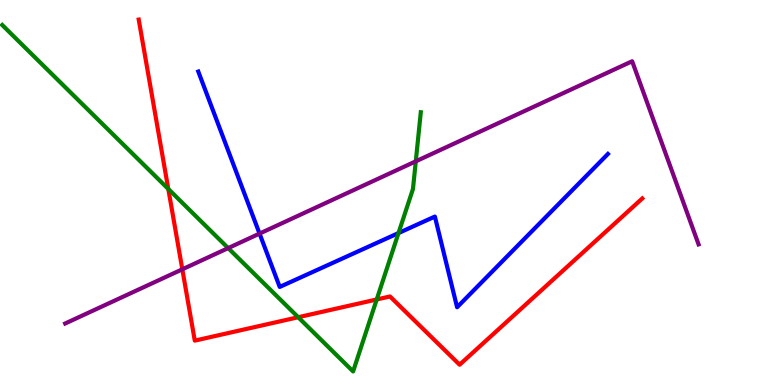[{'lines': ['blue', 'red'], 'intersections': []}, {'lines': ['green', 'red'], 'intersections': [{'x': 2.17, 'y': 5.09}, {'x': 3.85, 'y': 1.76}, {'x': 4.86, 'y': 2.22}]}, {'lines': ['purple', 'red'], 'intersections': [{'x': 2.35, 'y': 3.0}]}, {'lines': ['blue', 'green'], 'intersections': [{'x': 5.14, 'y': 3.95}]}, {'lines': ['blue', 'purple'], 'intersections': [{'x': 3.35, 'y': 3.93}]}, {'lines': ['green', 'purple'], 'intersections': [{'x': 2.94, 'y': 3.56}, {'x': 5.36, 'y': 5.81}]}]